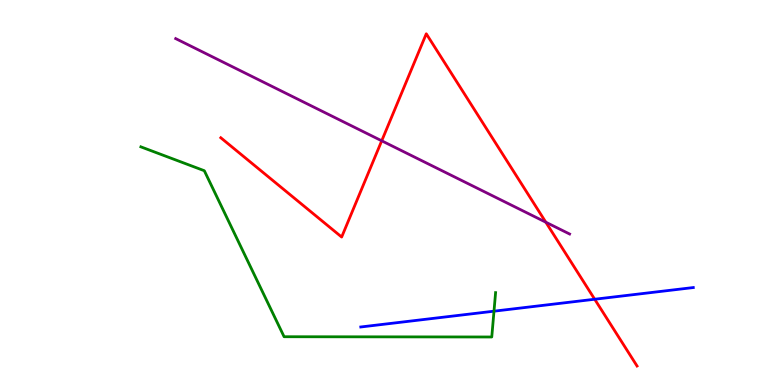[{'lines': ['blue', 'red'], 'intersections': [{'x': 7.67, 'y': 2.23}]}, {'lines': ['green', 'red'], 'intersections': []}, {'lines': ['purple', 'red'], 'intersections': [{'x': 4.93, 'y': 6.34}, {'x': 7.04, 'y': 4.23}]}, {'lines': ['blue', 'green'], 'intersections': [{'x': 6.37, 'y': 1.92}]}, {'lines': ['blue', 'purple'], 'intersections': []}, {'lines': ['green', 'purple'], 'intersections': []}]